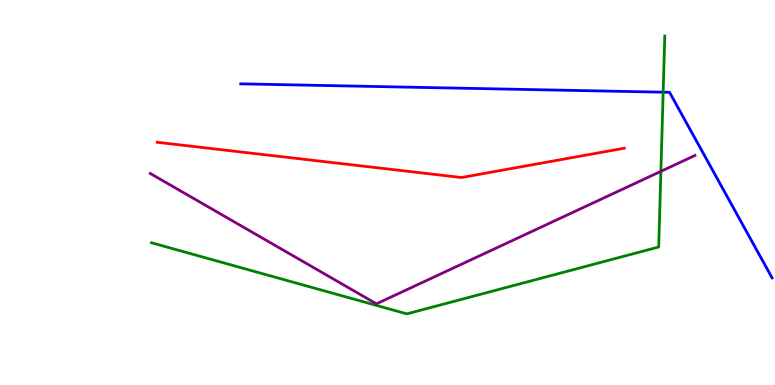[{'lines': ['blue', 'red'], 'intersections': []}, {'lines': ['green', 'red'], 'intersections': []}, {'lines': ['purple', 'red'], 'intersections': []}, {'lines': ['blue', 'green'], 'intersections': [{'x': 8.56, 'y': 7.61}]}, {'lines': ['blue', 'purple'], 'intersections': []}, {'lines': ['green', 'purple'], 'intersections': [{'x': 8.53, 'y': 5.55}]}]